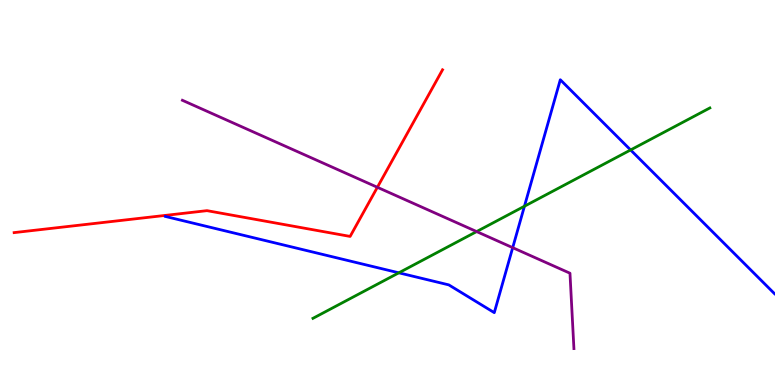[{'lines': ['blue', 'red'], 'intersections': []}, {'lines': ['green', 'red'], 'intersections': []}, {'lines': ['purple', 'red'], 'intersections': [{'x': 4.87, 'y': 5.14}]}, {'lines': ['blue', 'green'], 'intersections': [{'x': 5.15, 'y': 2.91}, {'x': 6.77, 'y': 4.64}, {'x': 8.14, 'y': 6.1}]}, {'lines': ['blue', 'purple'], 'intersections': [{'x': 6.62, 'y': 3.57}]}, {'lines': ['green', 'purple'], 'intersections': [{'x': 6.15, 'y': 3.99}]}]